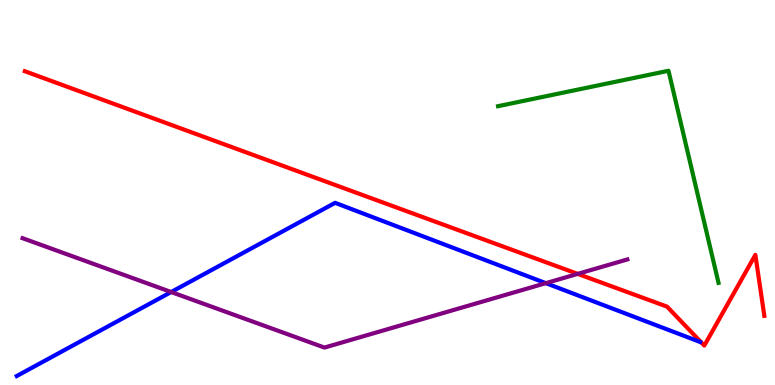[{'lines': ['blue', 'red'], 'intersections': []}, {'lines': ['green', 'red'], 'intersections': []}, {'lines': ['purple', 'red'], 'intersections': [{'x': 7.45, 'y': 2.89}]}, {'lines': ['blue', 'green'], 'intersections': []}, {'lines': ['blue', 'purple'], 'intersections': [{'x': 2.21, 'y': 2.41}, {'x': 7.04, 'y': 2.65}]}, {'lines': ['green', 'purple'], 'intersections': []}]